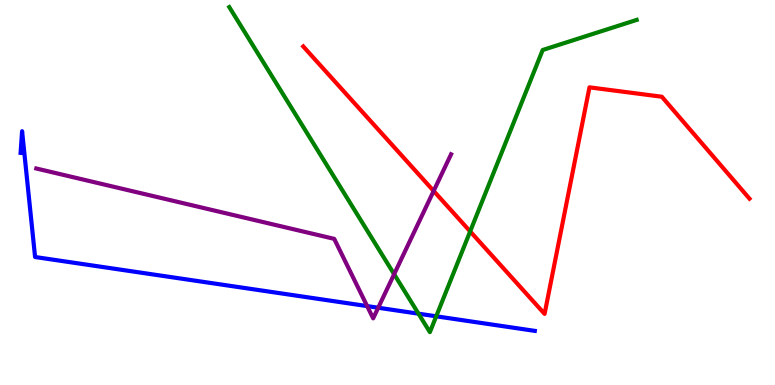[{'lines': ['blue', 'red'], 'intersections': []}, {'lines': ['green', 'red'], 'intersections': [{'x': 6.07, 'y': 3.99}]}, {'lines': ['purple', 'red'], 'intersections': [{'x': 5.6, 'y': 5.04}]}, {'lines': ['blue', 'green'], 'intersections': [{'x': 5.4, 'y': 1.85}, {'x': 5.63, 'y': 1.78}]}, {'lines': ['blue', 'purple'], 'intersections': [{'x': 4.74, 'y': 2.05}, {'x': 4.88, 'y': 2.01}]}, {'lines': ['green', 'purple'], 'intersections': [{'x': 5.09, 'y': 2.88}]}]